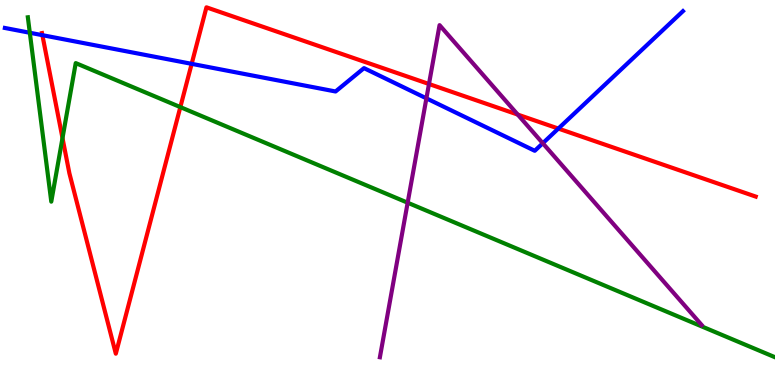[{'lines': ['blue', 'red'], 'intersections': [{'x': 0.547, 'y': 9.09}, {'x': 2.47, 'y': 8.34}, {'x': 7.2, 'y': 6.66}]}, {'lines': ['green', 'red'], 'intersections': [{'x': 0.806, 'y': 6.41}, {'x': 2.33, 'y': 7.22}]}, {'lines': ['purple', 'red'], 'intersections': [{'x': 5.54, 'y': 7.82}, {'x': 6.68, 'y': 7.02}]}, {'lines': ['blue', 'green'], 'intersections': [{'x': 0.385, 'y': 9.15}]}, {'lines': ['blue', 'purple'], 'intersections': [{'x': 5.5, 'y': 7.45}, {'x': 7.0, 'y': 6.28}]}, {'lines': ['green', 'purple'], 'intersections': [{'x': 5.26, 'y': 4.73}]}]